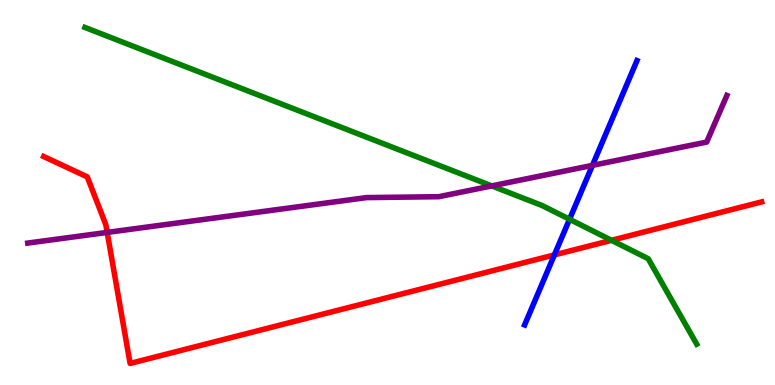[{'lines': ['blue', 'red'], 'intersections': [{'x': 7.15, 'y': 3.38}]}, {'lines': ['green', 'red'], 'intersections': [{'x': 7.89, 'y': 3.76}]}, {'lines': ['purple', 'red'], 'intersections': [{'x': 1.38, 'y': 3.96}]}, {'lines': ['blue', 'green'], 'intersections': [{'x': 7.35, 'y': 4.3}]}, {'lines': ['blue', 'purple'], 'intersections': [{'x': 7.64, 'y': 5.7}]}, {'lines': ['green', 'purple'], 'intersections': [{'x': 6.35, 'y': 5.17}]}]